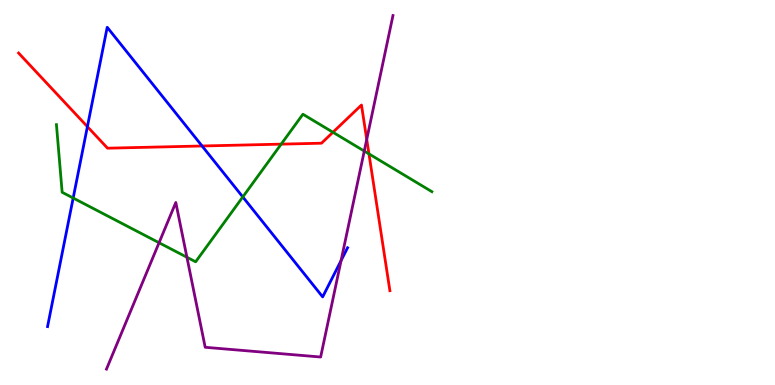[{'lines': ['blue', 'red'], 'intersections': [{'x': 1.13, 'y': 6.71}, {'x': 2.61, 'y': 6.21}]}, {'lines': ['green', 'red'], 'intersections': [{'x': 3.63, 'y': 6.26}, {'x': 4.3, 'y': 6.56}, {'x': 4.76, 'y': 6.0}]}, {'lines': ['purple', 'red'], 'intersections': [{'x': 4.73, 'y': 6.38}]}, {'lines': ['blue', 'green'], 'intersections': [{'x': 0.944, 'y': 4.86}, {'x': 3.13, 'y': 4.88}]}, {'lines': ['blue', 'purple'], 'intersections': [{'x': 4.4, 'y': 3.23}]}, {'lines': ['green', 'purple'], 'intersections': [{'x': 2.05, 'y': 3.69}, {'x': 2.41, 'y': 3.32}, {'x': 4.7, 'y': 6.08}]}]